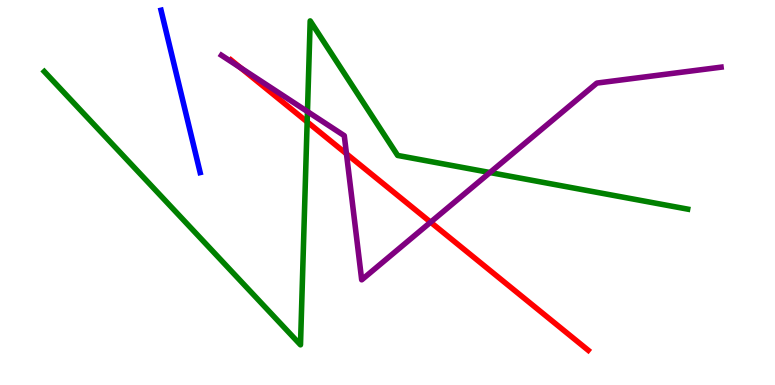[{'lines': ['blue', 'red'], 'intersections': []}, {'lines': ['green', 'red'], 'intersections': [{'x': 3.96, 'y': 6.83}]}, {'lines': ['purple', 'red'], 'intersections': [{'x': 3.11, 'y': 8.24}, {'x': 4.47, 'y': 6.0}, {'x': 5.56, 'y': 4.23}]}, {'lines': ['blue', 'green'], 'intersections': []}, {'lines': ['blue', 'purple'], 'intersections': []}, {'lines': ['green', 'purple'], 'intersections': [{'x': 3.97, 'y': 7.1}, {'x': 6.32, 'y': 5.52}]}]